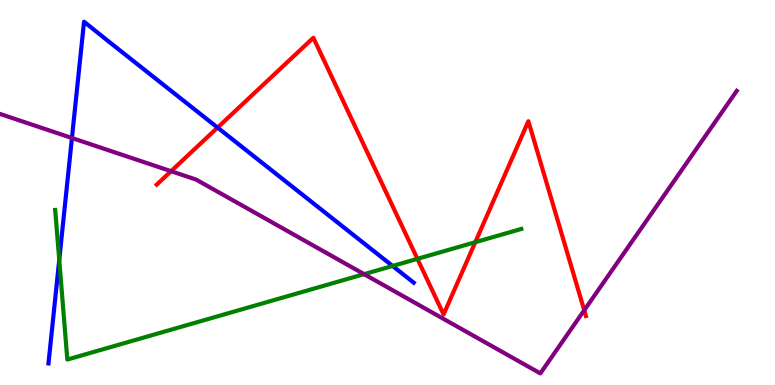[{'lines': ['blue', 'red'], 'intersections': [{'x': 2.81, 'y': 6.69}]}, {'lines': ['green', 'red'], 'intersections': [{'x': 5.39, 'y': 3.28}, {'x': 6.13, 'y': 3.71}]}, {'lines': ['purple', 'red'], 'intersections': [{'x': 2.21, 'y': 5.55}, {'x': 7.54, 'y': 1.94}]}, {'lines': ['blue', 'green'], 'intersections': [{'x': 0.764, 'y': 3.25}, {'x': 5.07, 'y': 3.09}]}, {'lines': ['blue', 'purple'], 'intersections': [{'x': 0.928, 'y': 6.42}]}, {'lines': ['green', 'purple'], 'intersections': [{'x': 4.7, 'y': 2.88}]}]